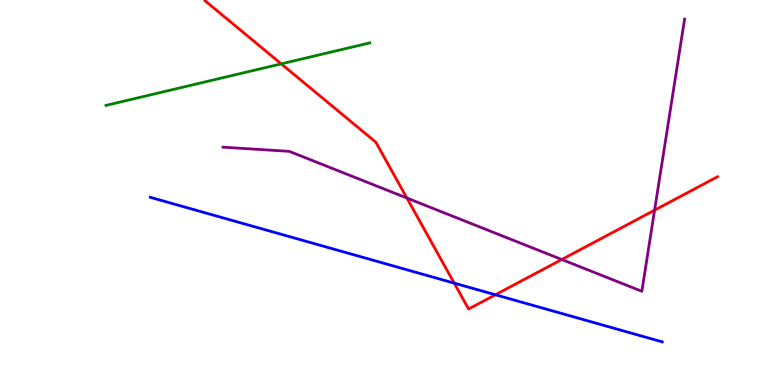[{'lines': ['blue', 'red'], 'intersections': [{'x': 5.86, 'y': 2.65}, {'x': 6.39, 'y': 2.34}]}, {'lines': ['green', 'red'], 'intersections': [{'x': 3.63, 'y': 8.34}]}, {'lines': ['purple', 'red'], 'intersections': [{'x': 5.25, 'y': 4.86}, {'x': 7.25, 'y': 3.26}, {'x': 8.45, 'y': 4.54}]}, {'lines': ['blue', 'green'], 'intersections': []}, {'lines': ['blue', 'purple'], 'intersections': []}, {'lines': ['green', 'purple'], 'intersections': []}]